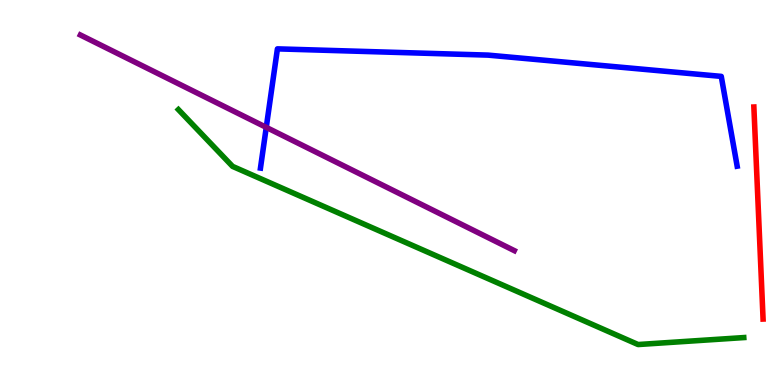[{'lines': ['blue', 'red'], 'intersections': []}, {'lines': ['green', 'red'], 'intersections': []}, {'lines': ['purple', 'red'], 'intersections': []}, {'lines': ['blue', 'green'], 'intersections': []}, {'lines': ['blue', 'purple'], 'intersections': [{'x': 3.44, 'y': 6.69}]}, {'lines': ['green', 'purple'], 'intersections': []}]